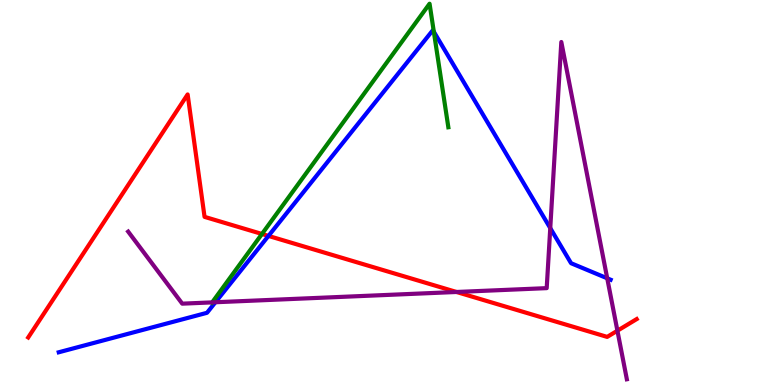[{'lines': ['blue', 'red'], 'intersections': [{'x': 3.46, 'y': 3.87}]}, {'lines': ['green', 'red'], 'intersections': [{'x': 3.38, 'y': 3.92}]}, {'lines': ['purple', 'red'], 'intersections': [{'x': 5.89, 'y': 2.42}, {'x': 7.97, 'y': 1.41}]}, {'lines': ['blue', 'green'], 'intersections': [{'x': 5.6, 'y': 9.18}]}, {'lines': ['blue', 'purple'], 'intersections': [{'x': 2.78, 'y': 2.15}, {'x': 7.1, 'y': 4.07}, {'x': 7.84, 'y': 2.77}]}, {'lines': ['green', 'purple'], 'intersections': [{'x': 2.74, 'y': 2.15}]}]